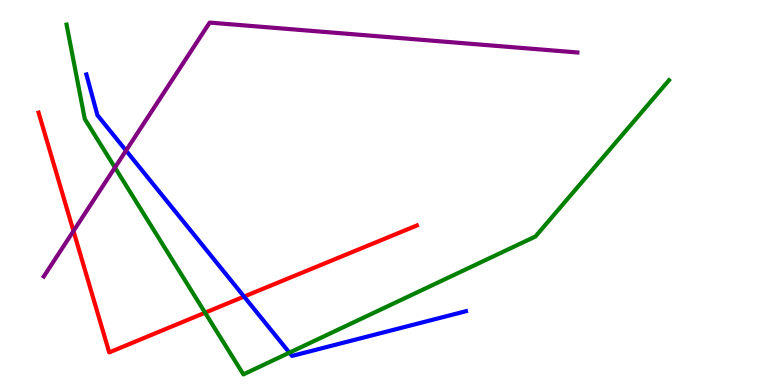[{'lines': ['blue', 'red'], 'intersections': [{'x': 3.15, 'y': 2.3}]}, {'lines': ['green', 'red'], 'intersections': [{'x': 2.65, 'y': 1.88}]}, {'lines': ['purple', 'red'], 'intersections': [{'x': 0.948, 'y': 4.0}]}, {'lines': ['blue', 'green'], 'intersections': [{'x': 3.73, 'y': 0.84}]}, {'lines': ['blue', 'purple'], 'intersections': [{'x': 1.63, 'y': 6.09}]}, {'lines': ['green', 'purple'], 'intersections': [{'x': 1.48, 'y': 5.65}]}]